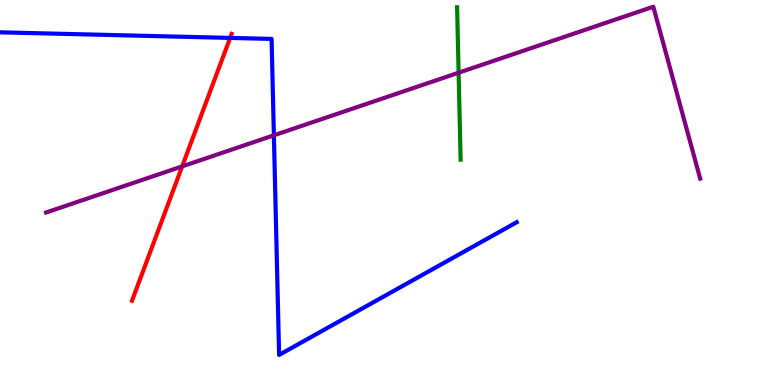[{'lines': ['blue', 'red'], 'intersections': [{'x': 2.97, 'y': 9.02}]}, {'lines': ['green', 'red'], 'intersections': []}, {'lines': ['purple', 'red'], 'intersections': [{'x': 2.35, 'y': 5.68}]}, {'lines': ['blue', 'green'], 'intersections': []}, {'lines': ['blue', 'purple'], 'intersections': [{'x': 3.53, 'y': 6.49}]}, {'lines': ['green', 'purple'], 'intersections': [{'x': 5.92, 'y': 8.11}]}]